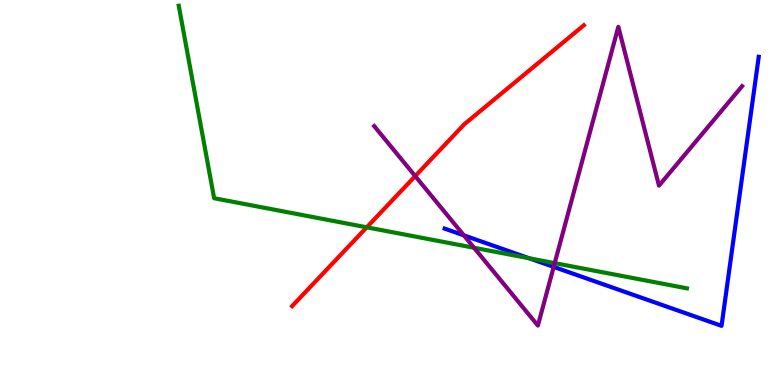[{'lines': ['blue', 'red'], 'intersections': []}, {'lines': ['green', 'red'], 'intersections': [{'x': 4.73, 'y': 4.1}]}, {'lines': ['purple', 'red'], 'intersections': [{'x': 5.36, 'y': 5.43}]}, {'lines': ['blue', 'green'], 'intersections': [{'x': 6.83, 'y': 3.29}]}, {'lines': ['blue', 'purple'], 'intersections': [{'x': 5.99, 'y': 3.89}, {'x': 7.14, 'y': 3.07}]}, {'lines': ['green', 'purple'], 'intersections': [{'x': 6.12, 'y': 3.56}, {'x': 7.16, 'y': 3.17}]}]